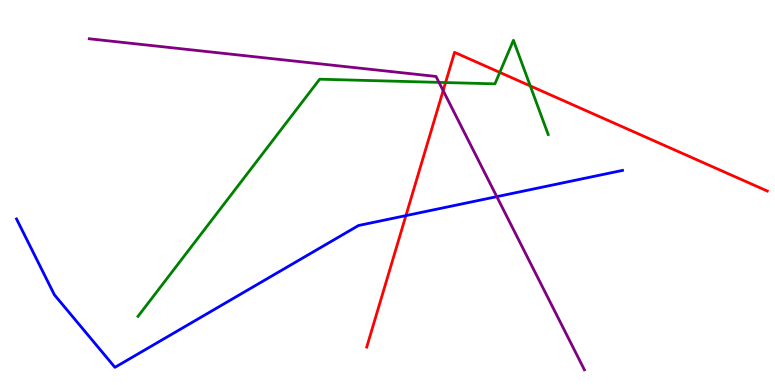[{'lines': ['blue', 'red'], 'intersections': [{'x': 5.24, 'y': 4.4}]}, {'lines': ['green', 'red'], 'intersections': [{'x': 5.75, 'y': 7.86}, {'x': 6.45, 'y': 8.12}, {'x': 6.84, 'y': 7.77}]}, {'lines': ['purple', 'red'], 'intersections': [{'x': 5.72, 'y': 7.65}]}, {'lines': ['blue', 'green'], 'intersections': []}, {'lines': ['blue', 'purple'], 'intersections': [{'x': 6.41, 'y': 4.89}]}, {'lines': ['green', 'purple'], 'intersections': [{'x': 5.66, 'y': 7.86}]}]